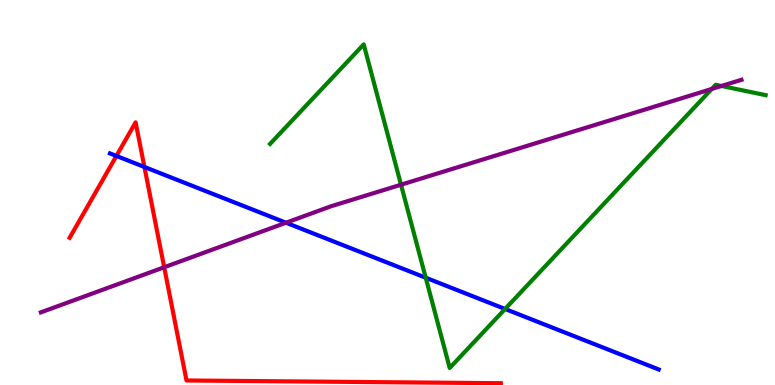[{'lines': ['blue', 'red'], 'intersections': [{'x': 1.5, 'y': 5.95}, {'x': 1.86, 'y': 5.66}]}, {'lines': ['green', 'red'], 'intersections': []}, {'lines': ['purple', 'red'], 'intersections': [{'x': 2.12, 'y': 3.06}]}, {'lines': ['blue', 'green'], 'intersections': [{'x': 5.49, 'y': 2.79}, {'x': 6.52, 'y': 1.97}]}, {'lines': ['blue', 'purple'], 'intersections': [{'x': 3.69, 'y': 4.22}]}, {'lines': ['green', 'purple'], 'intersections': [{'x': 5.17, 'y': 5.2}, {'x': 9.18, 'y': 7.69}, {'x': 9.31, 'y': 7.77}]}]